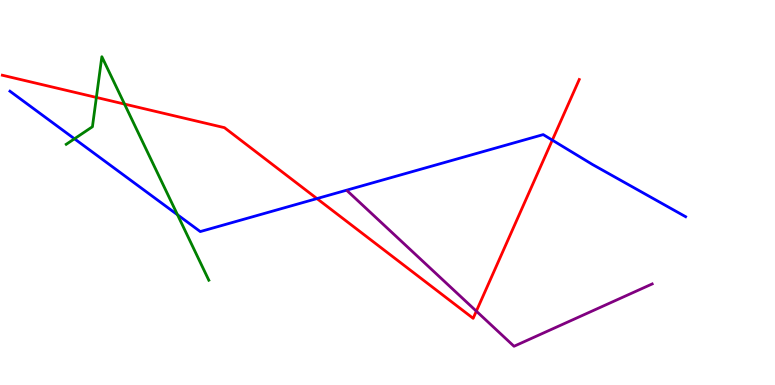[{'lines': ['blue', 'red'], 'intersections': [{'x': 4.09, 'y': 4.84}, {'x': 7.13, 'y': 6.36}]}, {'lines': ['green', 'red'], 'intersections': [{'x': 1.24, 'y': 7.47}, {'x': 1.61, 'y': 7.3}]}, {'lines': ['purple', 'red'], 'intersections': [{'x': 6.15, 'y': 1.92}]}, {'lines': ['blue', 'green'], 'intersections': [{'x': 0.961, 'y': 6.4}, {'x': 2.29, 'y': 4.42}]}, {'lines': ['blue', 'purple'], 'intersections': []}, {'lines': ['green', 'purple'], 'intersections': []}]